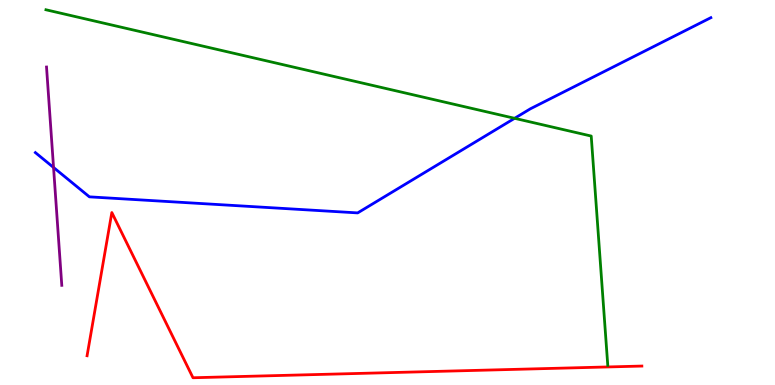[{'lines': ['blue', 'red'], 'intersections': []}, {'lines': ['green', 'red'], 'intersections': []}, {'lines': ['purple', 'red'], 'intersections': []}, {'lines': ['blue', 'green'], 'intersections': [{'x': 6.64, 'y': 6.93}]}, {'lines': ['blue', 'purple'], 'intersections': [{'x': 0.691, 'y': 5.65}]}, {'lines': ['green', 'purple'], 'intersections': []}]